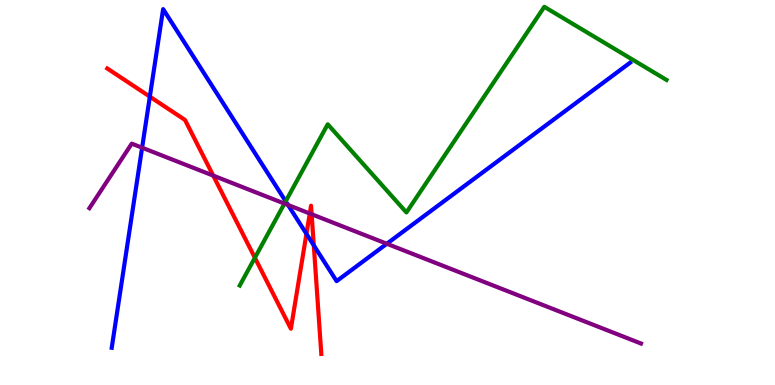[{'lines': ['blue', 'red'], 'intersections': [{'x': 1.93, 'y': 7.49}, {'x': 3.95, 'y': 3.93}, {'x': 4.05, 'y': 3.63}]}, {'lines': ['green', 'red'], 'intersections': [{'x': 3.29, 'y': 3.31}]}, {'lines': ['purple', 'red'], 'intersections': [{'x': 2.75, 'y': 5.44}, {'x': 4.0, 'y': 4.45}, {'x': 4.02, 'y': 4.44}]}, {'lines': ['blue', 'green'], 'intersections': [{'x': 3.69, 'y': 4.77}]}, {'lines': ['blue', 'purple'], 'intersections': [{'x': 1.83, 'y': 6.16}, {'x': 3.72, 'y': 4.68}, {'x': 4.99, 'y': 3.67}]}, {'lines': ['green', 'purple'], 'intersections': [{'x': 3.67, 'y': 4.71}]}]